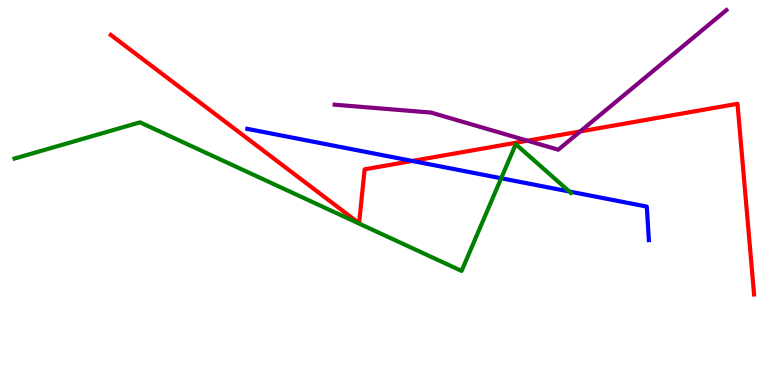[{'lines': ['blue', 'red'], 'intersections': [{'x': 5.32, 'y': 5.82}]}, {'lines': ['green', 'red'], 'intersections': []}, {'lines': ['purple', 'red'], 'intersections': [{'x': 6.81, 'y': 6.35}, {'x': 7.49, 'y': 6.59}]}, {'lines': ['blue', 'green'], 'intersections': [{'x': 6.47, 'y': 5.37}, {'x': 7.35, 'y': 5.03}]}, {'lines': ['blue', 'purple'], 'intersections': []}, {'lines': ['green', 'purple'], 'intersections': []}]